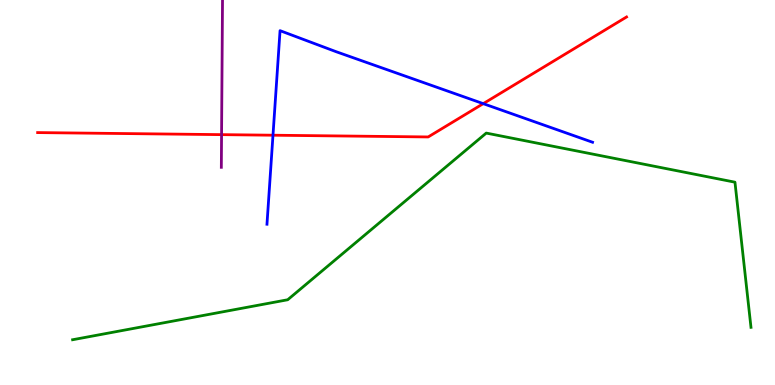[{'lines': ['blue', 'red'], 'intersections': [{'x': 3.52, 'y': 6.49}, {'x': 6.24, 'y': 7.31}]}, {'lines': ['green', 'red'], 'intersections': []}, {'lines': ['purple', 'red'], 'intersections': [{'x': 2.86, 'y': 6.5}]}, {'lines': ['blue', 'green'], 'intersections': []}, {'lines': ['blue', 'purple'], 'intersections': []}, {'lines': ['green', 'purple'], 'intersections': []}]